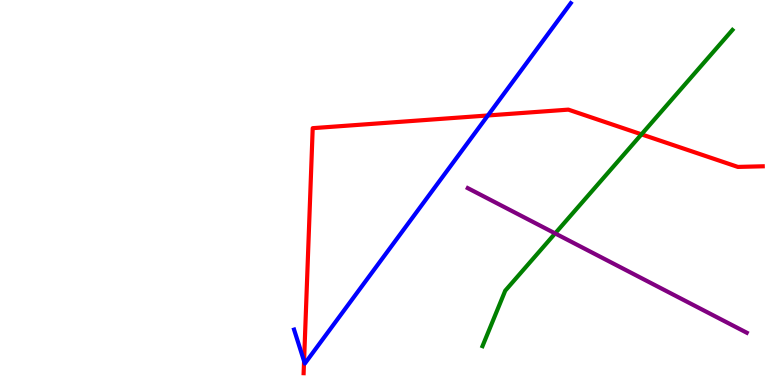[{'lines': ['blue', 'red'], 'intersections': [{'x': 3.92, 'y': 0.619}, {'x': 6.3, 'y': 7.0}]}, {'lines': ['green', 'red'], 'intersections': [{'x': 8.28, 'y': 6.51}]}, {'lines': ['purple', 'red'], 'intersections': []}, {'lines': ['blue', 'green'], 'intersections': []}, {'lines': ['blue', 'purple'], 'intersections': []}, {'lines': ['green', 'purple'], 'intersections': [{'x': 7.16, 'y': 3.94}]}]